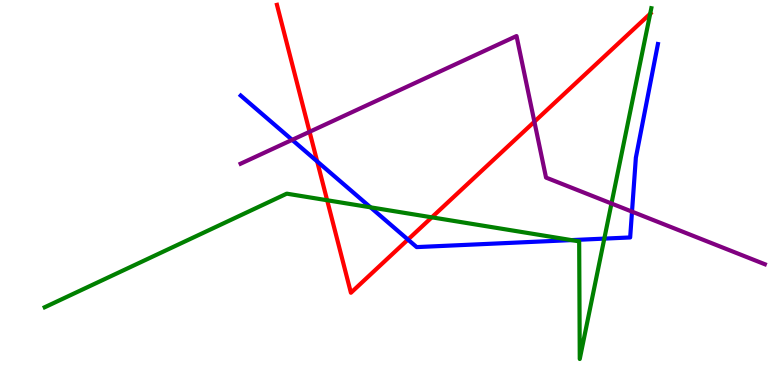[{'lines': ['blue', 'red'], 'intersections': [{'x': 4.09, 'y': 5.81}, {'x': 5.26, 'y': 3.78}]}, {'lines': ['green', 'red'], 'intersections': [{'x': 4.22, 'y': 4.8}, {'x': 5.57, 'y': 4.36}, {'x': 8.39, 'y': 9.64}]}, {'lines': ['purple', 'red'], 'intersections': [{'x': 3.99, 'y': 6.58}, {'x': 6.9, 'y': 6.84}]}, {'lines': ['blue', 'green'], 'intersections': [{'x': 4.78, 'y': 4.61}, {'x': 7.37, 'y': 3.76}, {'x': 7.8, 'y': 3.8}]}, {'lines': ['blue', 'purple'], 'intersections': [{'x': 3.77, 'y': 6.37}, {'x': 8.15, 'y': 4.5}]}, {'lines': ['green', 'purple'], 'intersections': [{'x': 7.89, 'y': 4.71}]}]